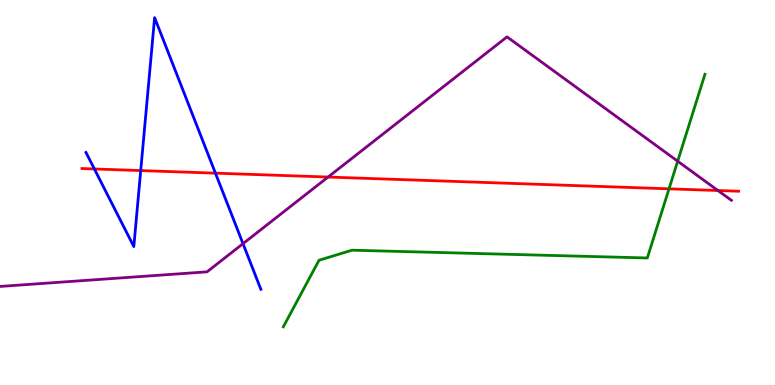[{'lines': ['blue', 'red'], 'intersections': [{'x': 1.22, 'y': 5.61}, {'x': 1.82, 'y': 5.57}, {'x': 2.78, 'y': 5.5}]}, {'lines': ['green', 'red'], 'intersections': [{'x': 8.63, 'y': 5.1}]}, {'lines': ['purple', 'red'], 'intersections': [{'x': 4.23, 'y': 5.4}, {'x': 9.26, 'y': 5.05}]}, {'lines': ['blue', 'green'], 'intersections': []}, {'lines': ['blue', 'purple'], 'intersections': [{'x': 3.14, 'y': 3.67}]}, {'lines': ['green', 'purple'], 'intersections': [{'x': 8.74, 'y': 5.81}]}]